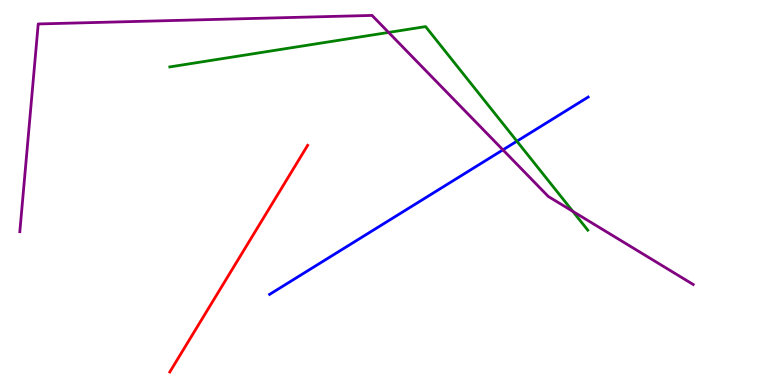[{'lines': ['blue', 'red'], 'intersections': []}, {'lines': ['green', 'red'], 'intersections': []}, {'lines': ['purple', 'red'], 'intersections': []}, {'lines': ['blue', 'green'], 'intersections': [{'x': 6.67, 'y': 6.33}]}, {'lines': ['blue', 'purple'], 'intersections': [{'x': 6.49, 'y': 6.11}]}, {'lines': ['green', 'purple'], 'intersections': [{'x': 5.01, 'y': 9.16}, {'x': 7.39, 'y': 4.51}]}]